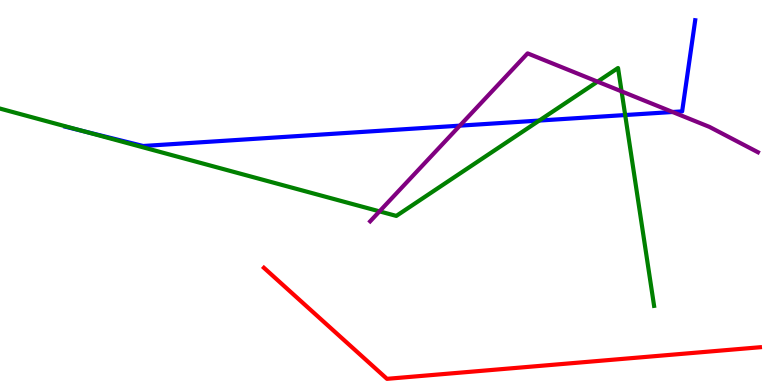[{'lines': ['blue', 'red'], 'intersections': []}, {'lines': ['green', 'red'], 'intersections': []}, {'lines': ['purple', 'red'], 'intersections': []}, {'lines': ['blue', 'green'], 'intersections': [{'x': 1.08, 'y': 6.59}, {'x': 6.96, 'y': 6.87}, {'x': 8.07, 'y': 7.01}]}, {'lines': ['blue', 'purple'], 'intersections': [{'x': 5.93, 'y': 6.74}, {'x': 8.68, 'y': 7.09}]}, {'lines': ['green', 'purple'], 'intersections': [{'x': 4.9, 'y': 4.51}, {'x': 7.71, 'y': 7.88}, {'x': 8.02, 'y': 7.63}]}]